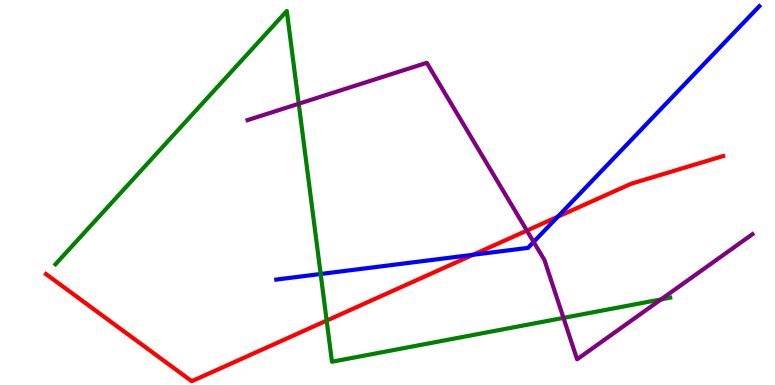[{'lines': ['blue', 'red'], 'intersections': [{'x': 6.1, 'y': 3.38}, {'x': 7.2, 'y': 4.37}]}, {'lines': ['green', 'red'], 'intersections': [{'x': 4.22, 'y': 1.67}]}, {'lines': ['purple', 'red'], 'intersections': [{'x': 6.8, 'y': 4.01}]}, {'lines': ['blue', 'green'], 'intersections': [{'x': 4.14, 'y': 2.88}]}, {'lines': ['blue', 'purple'], 'intersections': [{'x': 6.89, 'y': 3.72}]}, {'lines': ['green', 'purple'], 'intersections': [{'x': 3.85, 'y': 7.31}, {'x': 7.27, 'y': 1.74}, {'x': 8.53, 'y': 2.22}]}]